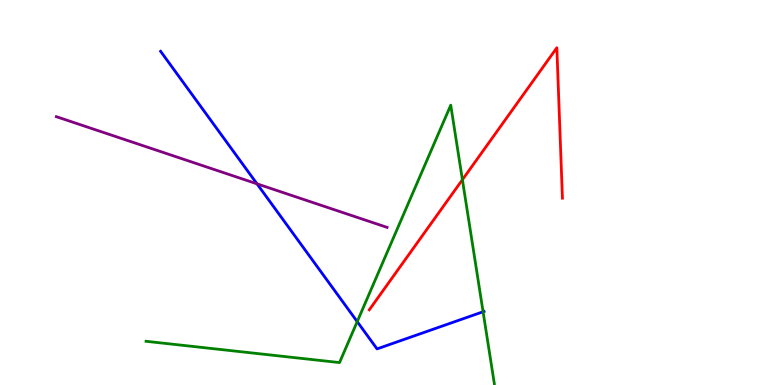[{'lines': ['blue', 'red'], 'intersections': []}, {'lines': ['green', 'red'], 'intersections': [{'x': 5.97, 'y': 5.33}]}, {'lines': ['purple', 'red'], 'intersections': []}, {'lines': ['blue', 'green'], 'intersections': [{'x': 4.61, 'y': 1.65}, {'x': 6.23, 'y': 1.9}]}, {'lines': ['blue', 'purple'], 'intersections': [{'x': 3.32, 'y': 5.22}]}, {'lines': ['green', 'purple'], 'intersections': []}]